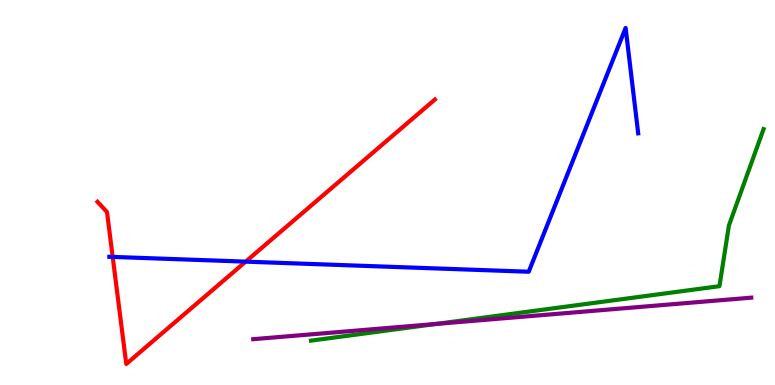[{'lines': ['blue', 'red'], 'intersections': [{'x': 1.45, 'y': 3.33}, {'x': 3.17, 'y': 3.2}]}, {'lines': ['green', 'red'], 'intersections': []}, {'lines': ['purple', 'red'], 'intersections': []}, {'lines': ['blue', 'green'], 'intersections': []}, {'lines': ['blue', 'purple'], 'intersections': []}, {'lines': ['green', 'purple'], 'intersections': [{'x': 5.63, 'y': 1.59}]}]